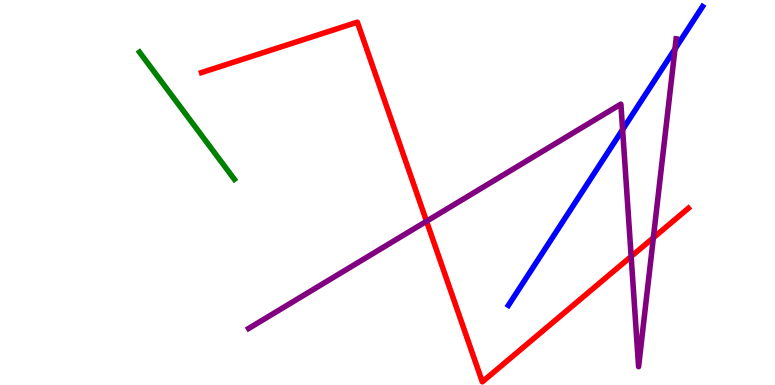[{'lines': ['blue', 'red'], 'intersections': []}, {'lines': ['green', 'red'], 'intersections': []}, {'lines': ['purple', 'red'], 'intersections': [{'x': 5.5, 'y': 4.25}, {'x': 8.14, 'y': 3.34}, {'x': 8.43, 'y': 3.82}]}, {'lines': ['blue', 'green'], 'intersections': []}, {'lines': ['blue', 'purple'], 'intersections': [{'x': 8.03, 'y': 6.63}, {'x': 8.71, 'y': 8.73}]}, {'lines': ['green', 'purple'], 'intersections': []}]